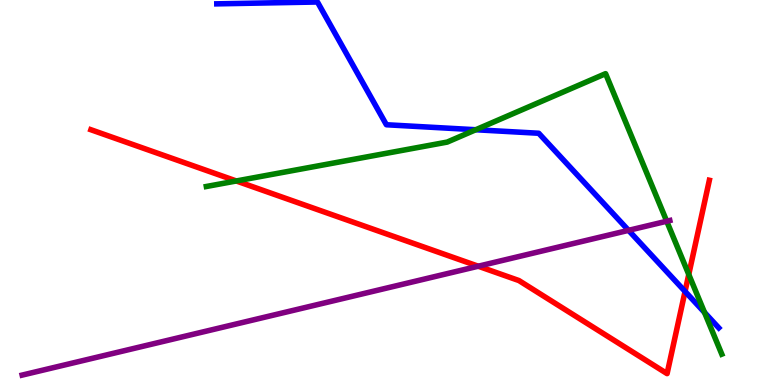[{'lines': ['blue', 'red'], 'intersections': [{'x': 8.84, 'y': 2.43}]}, {'lines': ['green', 'red'], 'intersections': [{'x': 3.05, 'y': 5.3}, {'x': 8.89, 'y': 2.87}]}, {'lines': ['purple', 'red'], 'intersections': [{'x': 6.17, 'y': 3.09}]}, {'lines': ['blue', 'green'], 'intersections': [{'x': 6.14, 'y': 6.63}, {'x': 9.09, 'y': 1.88}]}, {'lines': ['blue', 'purple'], 'intersections': [{'x': 8.11, 'y': 4.02}]}, {'lines': ['green', 'purple'], 'intersections': [{'x': 8.6, 'y': 4.25}]}]